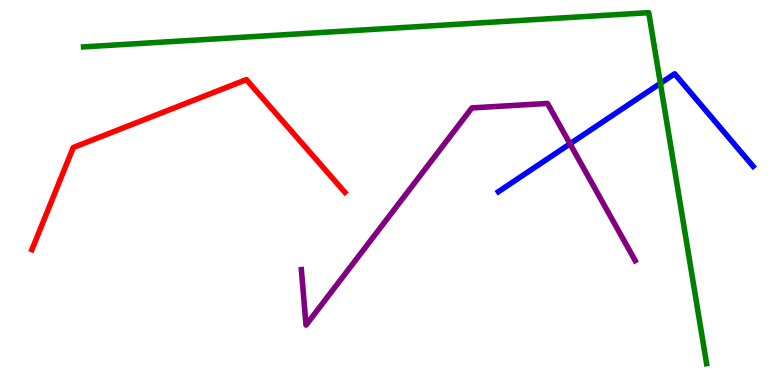[{'lines': ['blue', 'red'], 'intersections': []}, {'lines': ['green', 'red'], 'intersections': []}, {'lines': ['purple', 'red'], 'intersections': []}, {'lines': ['blue', 'green'], 'intersections': [{'x': 8.52, 'y': 7.84}]}, {'lines': ['blue', 'purple'], 'intersections': [{'x': 7.35, 'y': 6.26}]}, {'lines': ['green', 'purple'], 'intersections': []}]